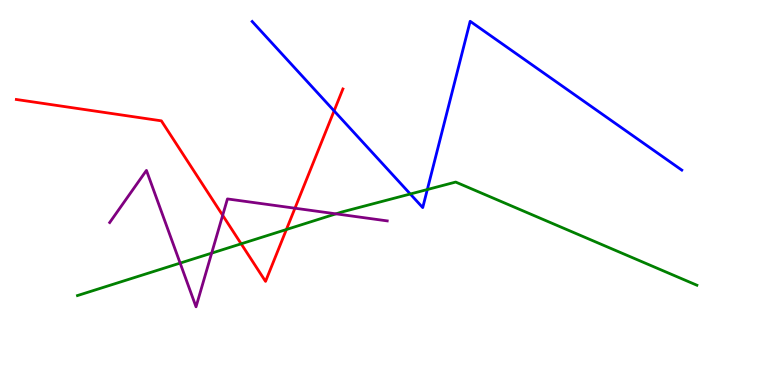[{'lines': ['blue', 'red'], 'intersections': [{'x': 4.31, 'y': 7.12}]}, {'lines': ['green', 'red'], 'intersections': [{'x': 3.11, 'y': 3.67}, {'x': 3.7, 'y': 4.04}]}, {'lines': ['purple', 'red'], 'intersections': [{'x': 2.87, 'y': 4.41}, {'x': 3.81, 'y': 4.59}]}, {'lines': ['blue', 'green'], 'intersections': [{'x': 5.29, 'y': 4.96}, {'x': 5.51, 'y': 5.08}]}, {'lines': ['blue', 'purple'], 'intersections': []}, {'lines': ['green', 'purple'], 'intersections': [{'x': 2.32, 'y': 3.17}, {'x': 2.73, 'y': 3.42}, {'x': 4.33, 'y': 4.45}]}]